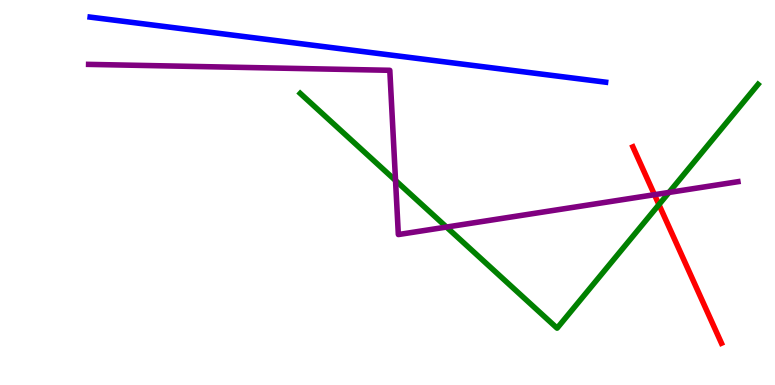[{'lines': ['blue', 'red'], 'intersections': []}, {'lines': ['green', 'red'], 'intersections': [{'x': 8.5, 'y': 4.69}]}, {'lines': ['purple', 'red'], 'intersections': [{'x': 8.44, 'y': 4.94}]}, {'lines': ['blue', 'green'], 'intersections': []}, {'lines': ['blue', 'purple'], 'intersections': []}, {'lines': ['green', 'purple'], 'intersections': [{'x': 5.1, 'y': 5.31}, {'x': 5.76, 'y': 4.1}, {'x': 8.63, 'y': 5.0}]}]